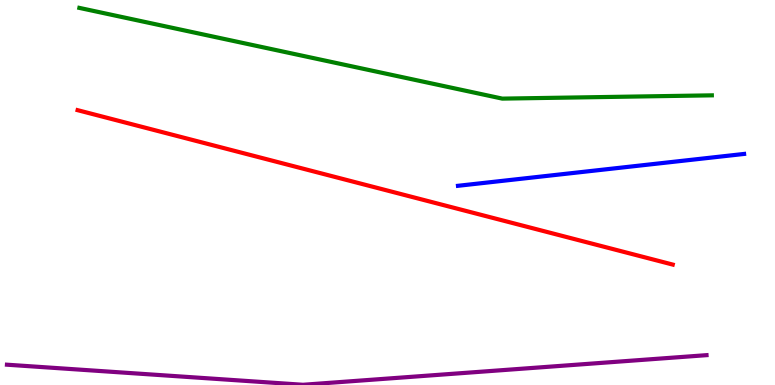[{'lines': ['blue', 'red'], 'intersections': []}, {'lines': ['green', 'red'], 'intersections': []}, {'lines': ['purple', 'red'], 'intersections': []}, {'lines': ['blue', 'green'], 'intersections': []}, {'lines': ['blue', 'purple'], 'intersections': []}, {'lines': ['green', 'purple'], 'intersections': []}]